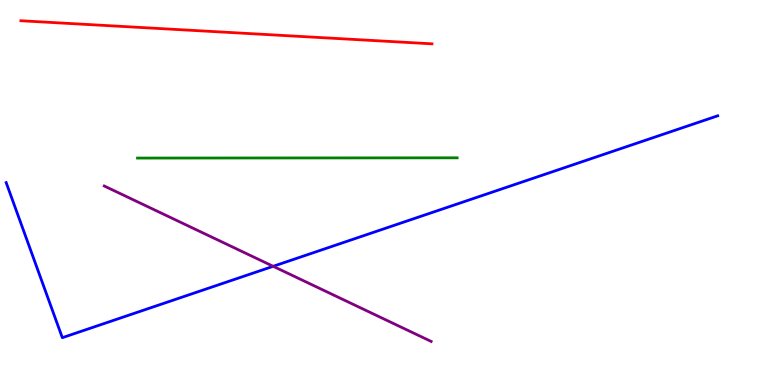[{'lines': ['blue', 'red'], 'intersections': []}, {'lines': ['green', 'red'], 'intersections': []}, {'lines': ['purple', 'red'], 'intersections': []}, {'lines': ['blue', 'green'], 'intersections': []}, {'lines': ['blue', 'purple'], 'intersections': [{'x': 3.52, 'y': 3.08}]}, {'lines': ['green', 'purple'], 'intersections': []}]